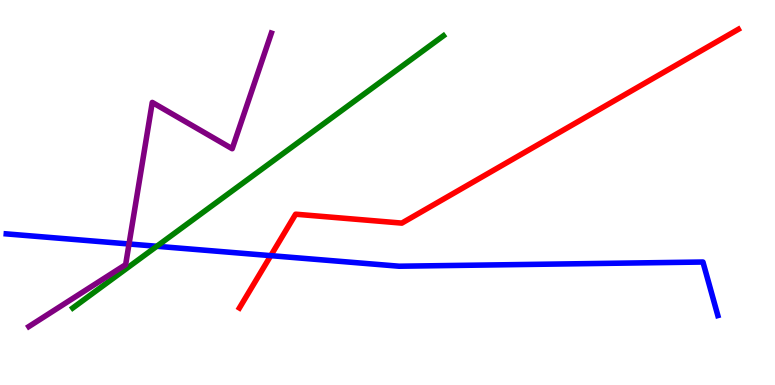[{'lines': ['blue', 'red'], 'intersections': [{'x': 3.49, 'y': 3.36}]}, {'lines': ['green', 'red'], 'intersections': []}, {'lines': ['purple', 'red'], 'intersections': []}, {'lines': ['blue', 'green'], 'intersections': [{'x': 2.02, 'y': 3.6}]}, {'lines': ['blue', 'purple'], 'intersections': [{'x': 1.66, 'y': 3.66}]}, {'lines': ['green', 'purple'], 'intersections': []}]